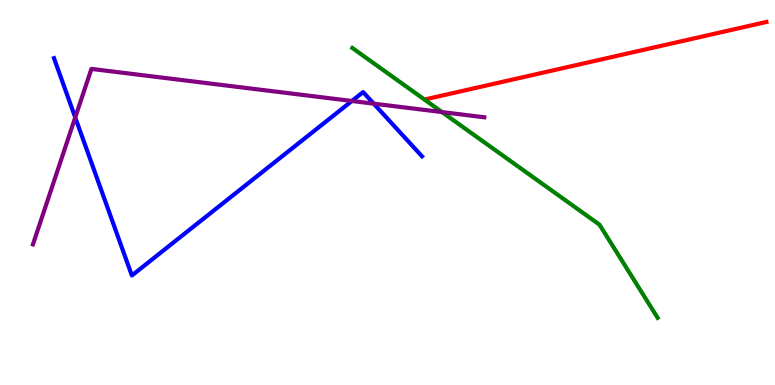[{'lines': ['blue', 'red'], 'intersections': []}, {'lines': ['green', 'red'], 'intersections': []}, {'lines': ['purple', 'red'], 'intersections': []}, {'lines': ['blue', 'green'], 'intersections': []}, {'lines': ['blue', 'purple'], 'intersections': [{'x': 0.971, 'y': 6.95}, {'x': 4.54, 'y': 7.38}, {'x': 4.82, 'y': 7.31}]}, {'lines': ['green', 'purple'], 'intersections': [{'x': 5.7, 'y': 7.09}]}]